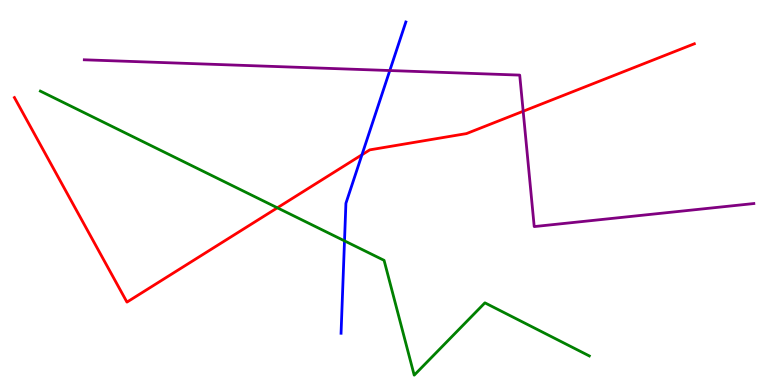[{'lines': ['blue', 'red'], 'intersections': [{'x': 4.67, 'y': 5.98}]}, {'lines': ['green', 'red'], 'intersections': [{'x': 3.58, 'y': 4.6}]}, {'lines': ['purple', 'red'], 'intersections': [{'x': 6.75, 'y': 7.11}]}, {'lines': ['blue', 'green'], 'intersections': [{'x': 4.45, 'y': 3.74}]}, {'lines': ['blue', 'purple'], 'intersections': [{'x': 5.03, 'y': 8.17}]}, {'lines': ['green', 'purple'], 'intersections': []}]